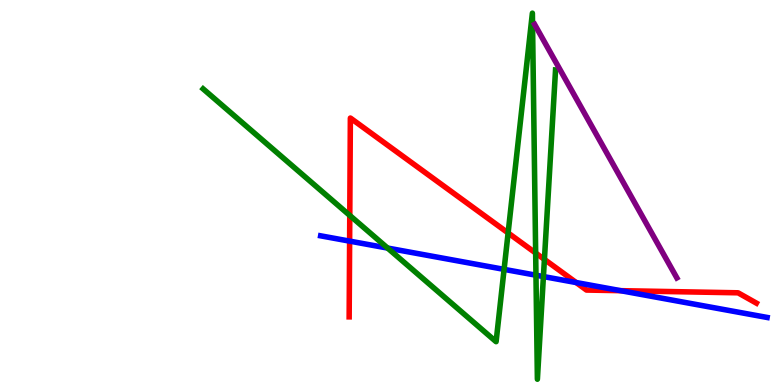[{'lines': ['blue', 'red'], 'intersections': [{'x': 4.51, 'y': 3.74}, {'x': 7.43, 'y': 2.66}, {'x': 8.01, 'y': 2.45}]}, {'lines': ['green', 'red'], 'intersections': [{'x': 4.51, 'y': 4.4}, {'x': 6.56, 'y': 3.95}, {'x': 6.91, 'y': 3.43}, {'x': 7.02, 'y': 3.26}]}, {'lines': ['purple', 'red'], 'intersections': []}, {'lines': ['blue', 'green'], 'intersections': [{'x': 5.0, 'y': 3.56}, {'x': 6.5, 'y': 3.0}, {'x': 6.92, 'y': 2.85}, {'x': 7.01, 'y': 2.82}]}, {'lines': ['blue', 'purple'], 'intersections': []}, {'lines': ['green', 'purple'], 'intersections': []}]